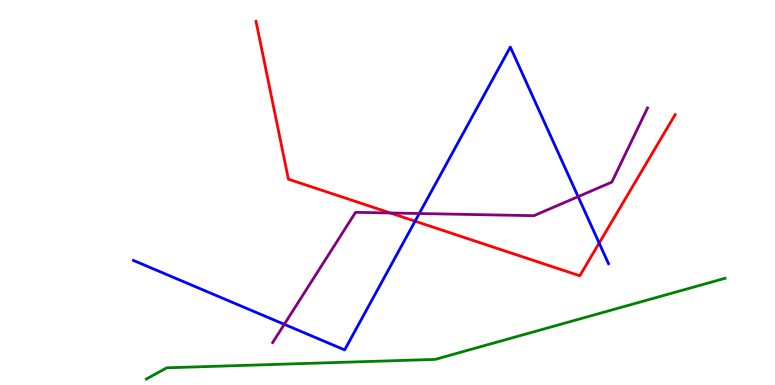[{'lines': ['blue', 'red'], 'intersections': [{'x': 5.36, 'y': 4.26}, {'x': 7.73, 'y': 3.69}]}, {'lines': ['green', 'red'], 'intersections': []}, {'lines': ['purple', 'red'], 'intersections': [{'x': 5.04, 'y': 4.47}]}, {'lines': ['blue', 'green'], 'intersections': []}, {'lines': ['blue', 'purple'], 'intersections': [{'x': 3.67, 'y': 1.58}, {'x': 5.41, 'y': 4.45}, {'x': 7.46, 'y': 4.89}]}, {'lines': ['green', 'purple'], 'intersections': []}]